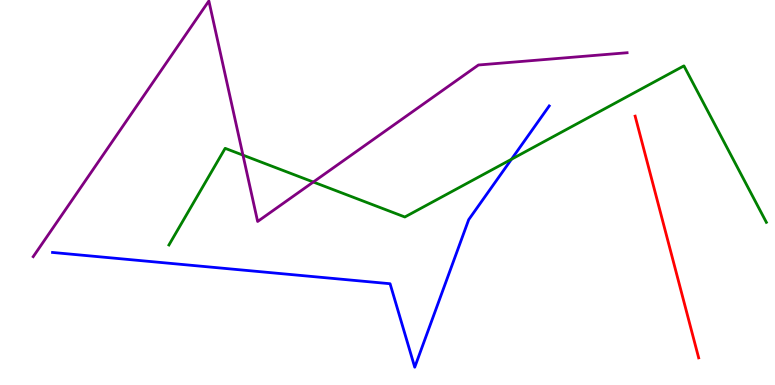[{'lines': ['blue', 'red'], 'intersections': []}, {'lines': ['green', 'red'], 'intersections': []}, {'lines': ['purple', 'red'], 'intersections': []}, {'lines': ['blue', 'green'], 'intersections': [{'x': 6.6, 'y': 5.86}]}, {'lines': ['blue', 'purple'], 'intersections': []}, {'lines': ['green', 'purple'], 'intersections': [{'x': 3.14, 'y': 5.97}, {'x': 4.04, 'y': 5.27}]}]